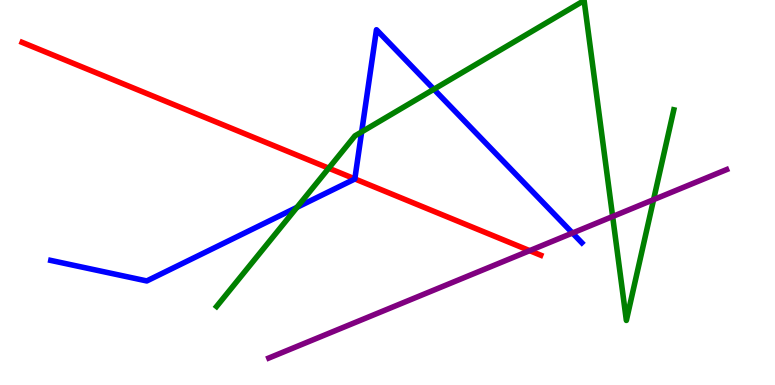[{'lines': ['blue', 'red'], 'intersections': [{'x': 4.58, 'y': 5.35}]}, {'lines': ['green', 'red'], 'intersections': [{'x': 4.24, 'y': 5.63}]}, {'lines': ['purple', 'red'], 'intersections': [{'x': 6.83, 'y': 3.49}]}, {'lines': ['blue', 'green'], 'intersections': [{'x': 3.83, 'y': 4.61}, {'x': 4.67, 'y': 6.57}, {'x': 5.6, 'y': 7.68}]}, {'lines': ['blue', 'purple'], 'intersections': [{'x': 7.39, 'y': 3.95}]}, {'lines': ['green', 'purple'], 'intersections': [{'x': 7.91, 'y': 4.38}, {'x': 8.43, 'y': 4.81}]}]